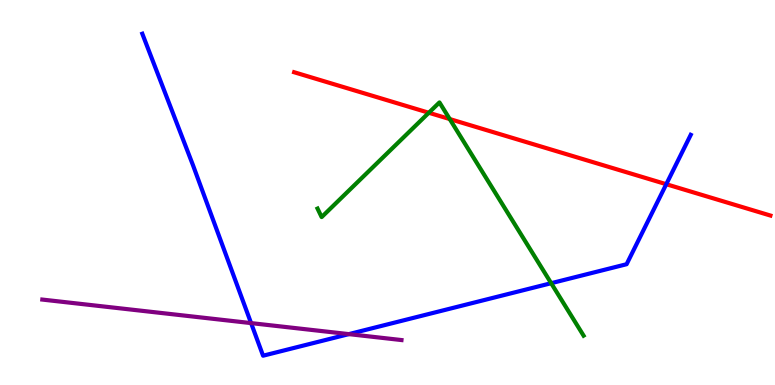[{'lines': ['blue', 'red'], 'intersections': [{'x': 8.6, 'y': 5.22}]}, {'lines': ['green', 'red'], 'intersections': [{'x': 5.53, 'y': 7.07}, {'x': 5.8, 'y': 6.91}]}, {'lines': ['purple', 'red'], 'intersections': []}, {'lines': ['blue', 'green'], 'intersections': [{'x': 7.11, 'y': 2.64}]}, {'lines': ['blue', 'purple'], 'intersections': [{'x': 3.24, 'y': 1.61}, {'x': 4.5, 'y': 1.32}]}, {'lines': ['green', 'purple'], 'intersections': []}]